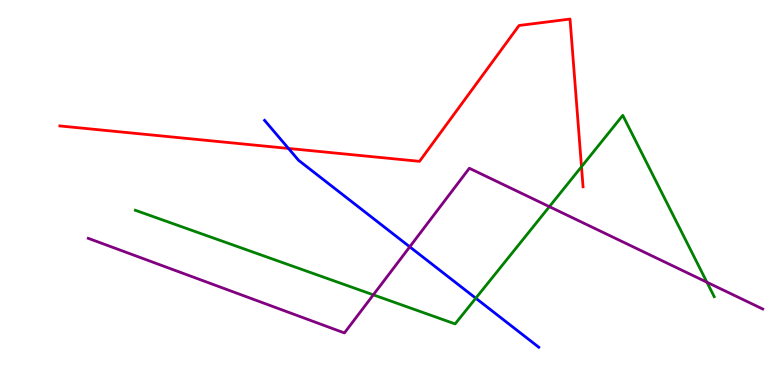[{'lines': ['blue', 'red'], 'intersections': [{'x': 3.72, 'y': 6.14}]}, {'lines': ['green', 'red'], 'intersections': [{'x': 7.5, 'y': 5.67}]}, {'lines': ['purple', 'red'], 'intersections': []}, {'lines': ['blue', 'green'], 'intersections': [{'x': 6.14, 'y': 2.25}]}, {'lines': ['blue', 'purple'], 'intersections': [{'x': 5.29, 'y': 3.59}]}, {'lines': ['green', 'purple'], 'intersections': [{'x': 4.82, 'y': 2.34}, {'x': 7.09, 'y': 4.63}, {'x': 9.12, 'y': 2.67}]}]